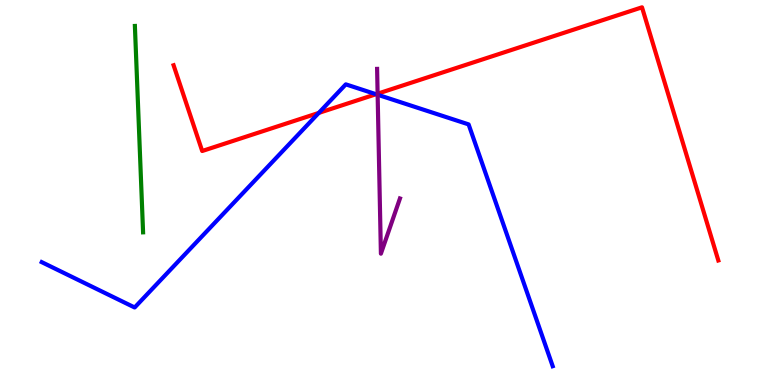[{'lines': ['blue', 'red'], 'intersections': [{'x': 4.11, 'y': 7.07}, {'x': 4.85, 'y': 7.55}]}, {'lines': ['green', 'red'], 'intersections': []}, {'lines': ['purple', 'red'], 'intersections': [{'x': 4.87, 'y': 7.57}]}, {'lines': ['blue', 'green'], 'intersections': []}, {'lines': ['blue', 'purple'], 'intersections': [{'x': 4.87, 'y': 7.54}]}, {'lines': ['green', 'purple'], 'intersections': []}]